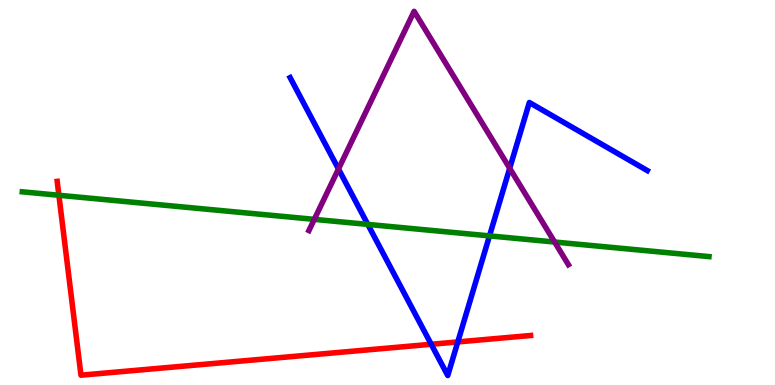[{'lines': ['blue', 'red'], 'intersections': [{'x': 5.56, 'y': 1.06}, {'x': 5.91, 'y': 1.12}]}, {'lines': ['green', 'red'], 'intersections': [{'x': 0.76, 'y': 4.93}]}, {'lines': ['purple', 'red'], 'intersections': []}, {'lines': ['blue', 'green'], 'intersections': [{'x': 4.75, 'y': 4.17}, {'x': 6.32, 'y': 3.87}]}, {'lines': ['blue', 'purple'], 'intersections': [{'x': 4.37, 'y': 5.61}, {'x': 6.58, 'y': 5.63}]}, {'lines': ['green', 'purple'], 'intersections': [{'x': 4.06, 'y': 4.3}, {'x': 7.16, 'y': 3.71}]}]